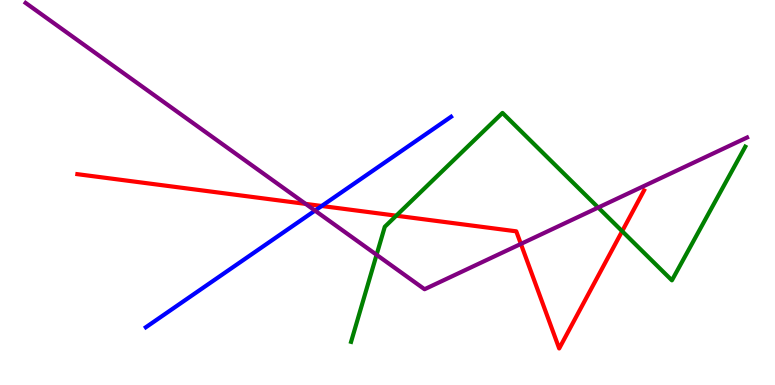[{'lines': ['blue', 'red'], 'intersections': [{'x': 4.15, 'y': 4.65}]}, {'lines': ['green', 'red'], 'intersections': [{'x': 5.11, 'y': 4.4}, {'x': 8.03, 'y': 4.0}]}, {'lines': ['purple', 'red'], 'intersections': [{'x': 3.94, 'y': 4.7}, {'x': 6.72, 'y': 3.66}]}, {'lines': ['blue', 'green'], 'intersections': []}, {'lines': ['blue', 'purple'], 'intersections': [{'x': 4.06, 'y': 4.53}]}, {'lines': ['green', 'purple'], 'intersections': [{'x': 4.86, 'y': 3.38}, {'x': 7.72, 'y': 4.61}]}]